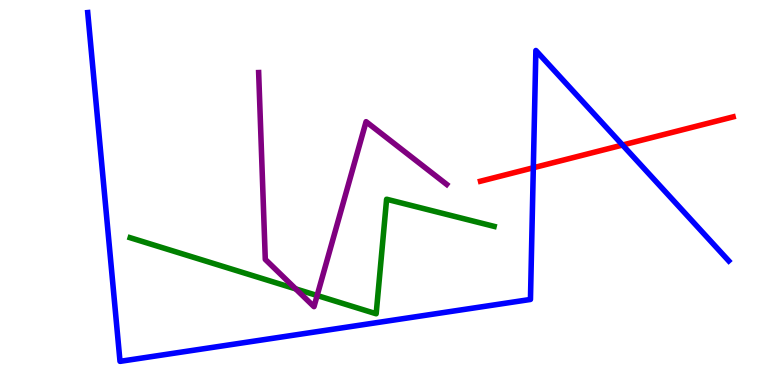[{'lines': ['blue', 'red'], 'intersections': [{'x': 6.88, 'y': 5.64}, {'x': 8.03, 'y': 6.23}]}, {'lines': ['green', 'red'], 'intersections': []}, {'lines': ['purple', 'red'], 'intersections': []}, {'lines': ['blue', 'green'], 'intersections': []}, {'lines': ['blue', 'purple'], 'intersections': []}, {'lines': ['green', 'purple'], 'intersections': [{'x': 3.82, 'y': 2.5}, {'x': 4.09, 'y': 2.32}]}]